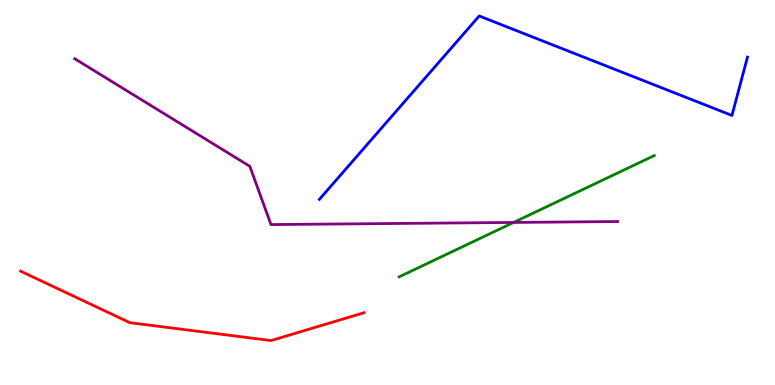[{'lines': ['blue', 'red'], 'intersections': []}, {'lines': ['green', 'red'], 'intersections': []}, {'lines': ['purple', 'red'], 'intersections': []}, {'lines': ['blue', 'green'], 'intersections': []}, {'lines': ['blue', 'purple'], 'intersections': []}, {'lines': ['green', 'purple'], 'intersections': [{'x': 6.63, 'y': 4.22}]}]